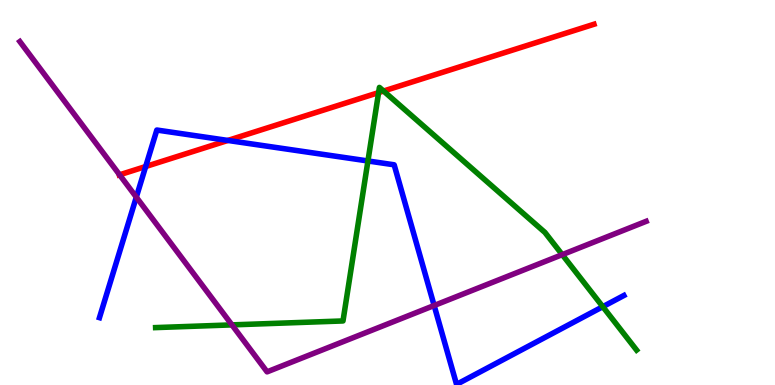[{'lines': ['blue', 'red'], 'intersections': [{'x': 1.88, 'y': 5.67}, {'x': 2.94, 'y': 6.35}]}, {'lines': ['green', 'red'], 'intersections': [{'x': 4.89, 'y': 7.59}, {'x': 4.95, 'y': 7.64}]}, {'lines': ['purple', 'red'], 'intersections': [{'x': 1.54, 'y': 5.46}]}, {'lines': ['blue', 'green'], 'intersections': [{'x': 4.75, 'y': 5.82}, {'x': 7.78, 'y': 2.03}]}, {'lines': ['blue', 'purple'], 'intersections': [{'x': 1.76, 'y': 4.88}, {'x': 5.6, 'y': 2.06}]}, {'lines': ['green', 'purple'], 'intersections': [{'x': 2.99, 'y': 1.56}, {'x': 7.25, 'y': 3.39}]}]